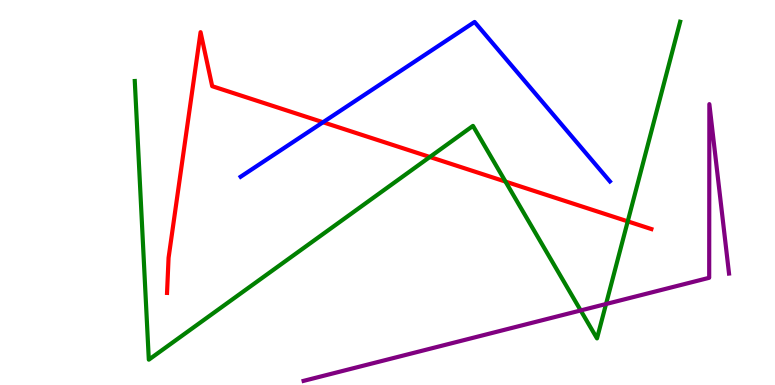[{'lines': ['blue', 'red'], 'intersections': [{'x': 4.17, 'y': 6.82}]}, {'lines': ['green', 'red'], 'intersections': [{'x': 5.55, 'y': 5.92}, {'x': 6.52, 'y': 5.28}, {'x': 8.1, 'y': 4.25}]}, {'lines': ['purple', 'red'], 'intersections': []}, {'lines': ['blue', 'green'], 'intersections': []}, {'lines': ['blue', 'purple'], 'intersections': []}, {'lines': ['green', 'purple'], 'intersections': [{'x': 7.49, 'y': 1.94}, {'x': 7.82, 'y': 2.1}]}]